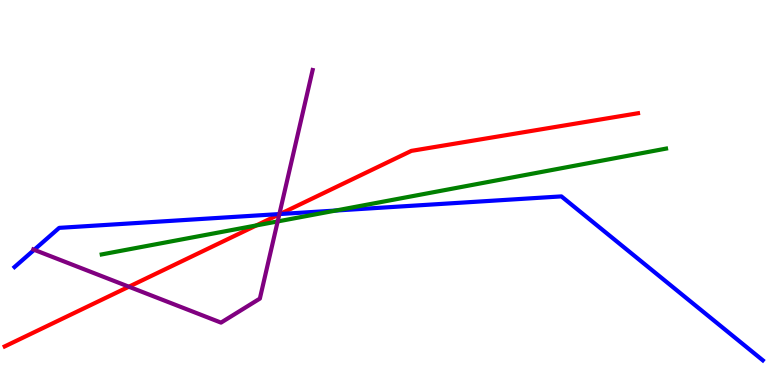[{'lines': ['blue', 'red'], 'intersections': [{'x': 3.61, 'y': 4.44}]}, {'lines': ['green', 'red'], 'intersections': [{'x': 3.31, 'y': 4.14}]}, {'lines': ['purple', 'red'], 'intersections': [{'x': 1.66, 'y': 2.55}, {'x': 3.6, 'y': 4.43}]}, {'lines': ['blue', 'green'], 'intersections': [{'x': 4.33, 'y': 4.53}]}, {'lines': ['blue', 'purple'], 'intersections': [{'x': 0.441, 'y': 3.51}, {'x': 3.6, 'y': 4.44}]}, {'lines': ['green', 'purple'], 'intersections': [{'x': 3.58, 'y': 4.25}]}]